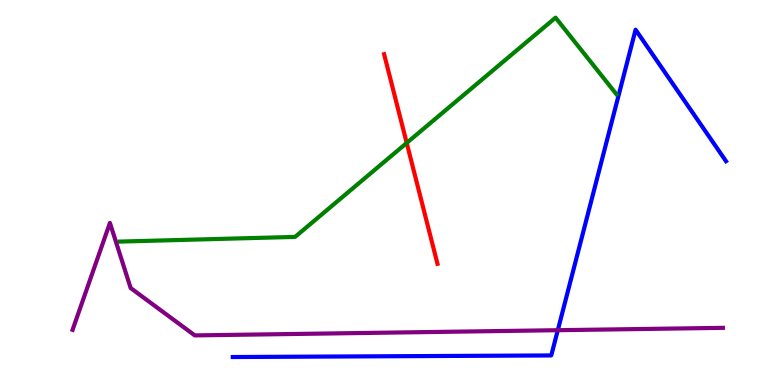[{'lines': ['blue', 'red'], 'intersections': []}, {'lines': ['green', 'red'], 'intersections': [{'x': 5.25, 'y': 6.29}]}, {'lines': ['purple', 'red'], 'intersections': []}, {'lines': ['blue', 'green'], 'intersections': []}, {'lines': ['blue', 'purple'], 'intersections': [{'x': 7.2, 'y': 1.42}]}, {'lines': ['green', 'purple'], 'intersections': []}]